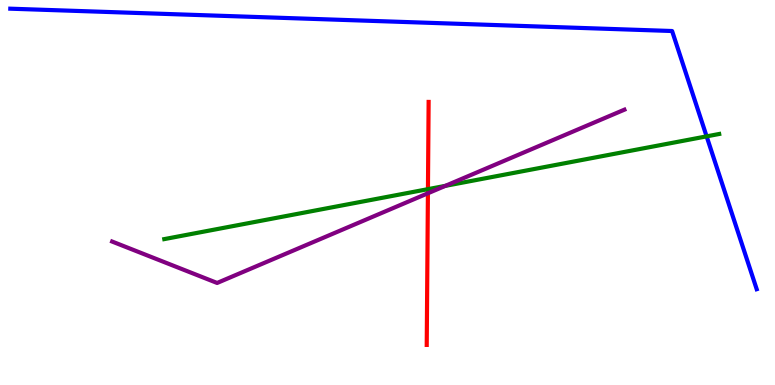[{'lines': ['blue', 'red'], 'intersections': []}, {'lines': ['green', 'red'], 'intersections': [{'x': 5.52, 'y': 5.09}]}, {'lines': ['purple', 'red'], 'intersections': [{'x': 5.52, 'y': 4.98}]}, {'lines': ['blue', 'green'], 'intersections': [{'x': 9.12, 'y': 6.46}]}, {'lines': ['blue', 'purple'], 'intersections': []}, {'lines': ['green', 'purple'], 'intersections': [{'x': 5.75, 'y': 5.17}]}]